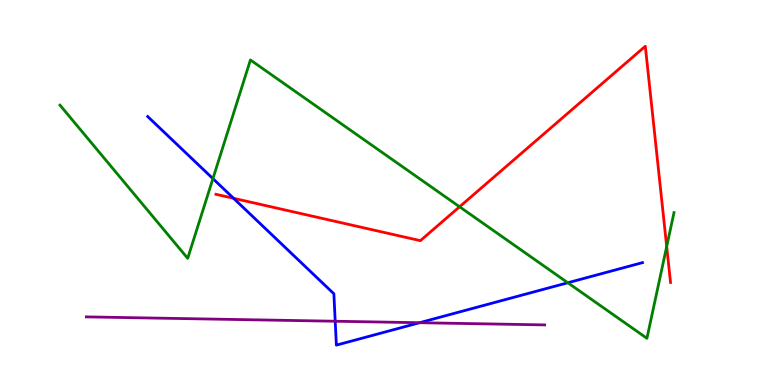[{'lines': ['blue', 'red'], 'intersections': [{'x': 3.01, 'y': 4.85}]}, {'lines': ['green', 'red'], 'intersections': [{'x': 5.93, 'y': 4.63}, {'x': 8.6, 'y': 3.6}]}, {'lines': ['purple', 'red'], 'intersections': []}, {'lines': ['blue', 'green'], 'intersections': [{'x': 2.75, 'y': 5.36}, {'x': 7.33, 'y': 2.66}]}, {'lines': ['blue', 'purple'], 'intersections': [{'x': 4.33, 'y': 1.66}, {'x': 5.41, 'y': 1.62}]}, {'lines': ['green', 'purple'], 'intersections': []}]